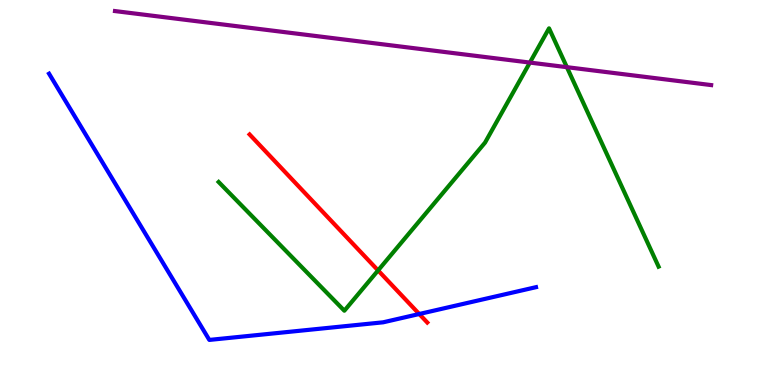[{'lines': ['blue', 'red'], 'intersections': [{'x': 5.41, 'y': 1.84}]}, {'lines': ['green', 'red'], 'intersections': [{'x': 4.88, 'y': 2.98}]}, {'lines': ['purple', 'red'], 'intersections': []}, {'lines': ['blue', 'green'], 'intersections': []}, {'lines': ['blue', 'purple'], 'intersections': []}, {'lines': ['green', 'purple'], 'intersections': [{'x': 6.84, 'y': 8.37}, {'x': 7.31, 'y': 8.26}]}]